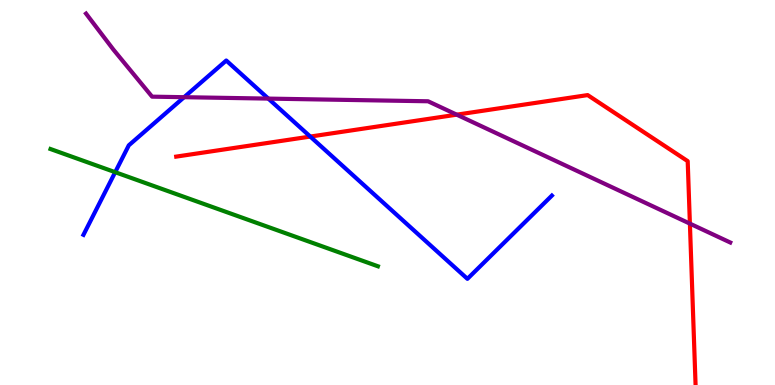[{'lines': ['blue', 'red'], 'intersections': [{'x': 4.0, 'y': 6.45}]}, {'lines': ['green', 'red'], 'intersections': []}, {'lines': ['purple', 'red'], 'intersections': [{'x': 5.89, 'y': 7.02}, {'x': 8.9, 'y': 4.19}]}, {'lines': ['blue', 'green'], 'intersections': [{'x': 1.49, 'y': 5.53}]}, {'lines': ['blue', 'purple'], 'intersections': [{'x': 2.38, 'y': 7.48}, {'x': 3.46, 'y': 7.44}]}, {'lines': ['green', 'purple'], 'intersections': []}]